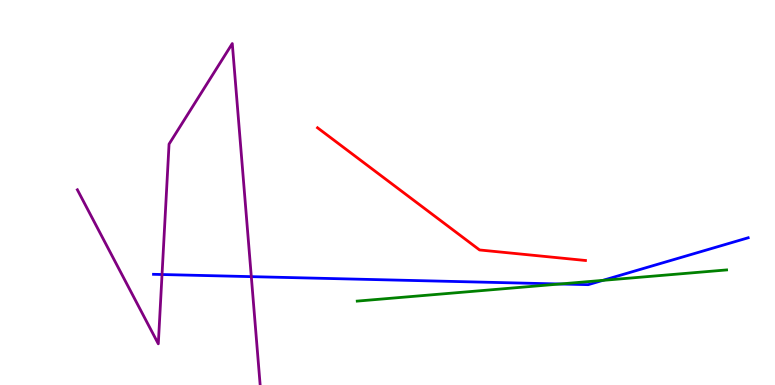[{'lines': ['blue', 'red'], 'intersections': []}, {'lines': ['green', 'red'], 'intersections': []}, {'lines': ['purple', 'red'], 'intersections': []}, {'lines': ['blue', 'green'], 'intersections': [{'x': 7.23, 'y': 2.62}, {'x': 7.78, 'y': 2.72}]}, {'lines': ['blue', 'purple'], 'intersections': [{'x': 2.09, 'y': 2.87}, {'x': 3.24, 'y': 2.81}]}, {'lines': ['green', 'purple'], 'intersections': []}]